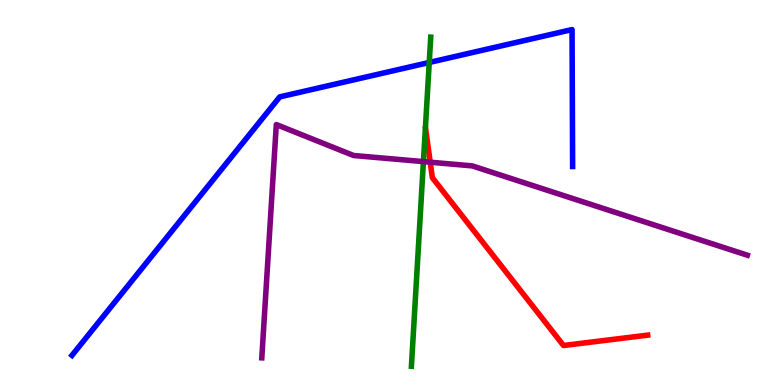[{'lines': ['blue', 'red'], 'intersections': []}, {'lines': ['green', 'red'], 'intersections': []}, {'lines': ['purple', 'red'], 'intersections': [{'x': 5.55, 'y': 5.79}]}, {'lines': ['blue', 'green'], 'intersections': [{'x': 5.54, 'y': 8.38}]}, {'lines': ['blue', 'purple'], 'intersections': []}, {'lines': ['green', 'purple'], 'intersections': [{'x': 5.46, 'y': 5.8}]}]